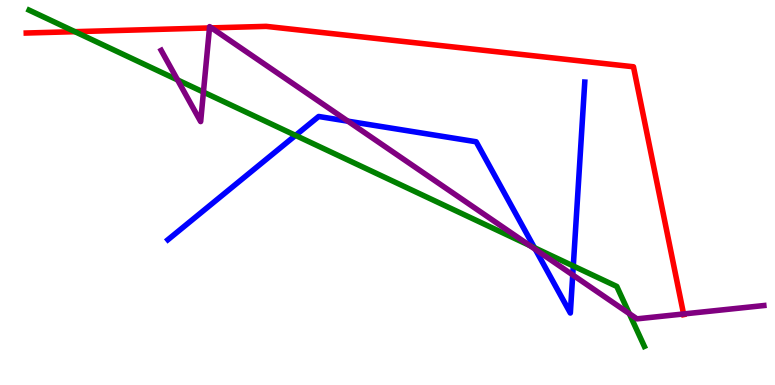[{'lines': ['blue', 'red'], 'intersections': []}, {'lines': ['green', 'red'], 'intersections': [{'x': 0.967, 'y': 9.18}]}, {'lines': ['purple', 'red'], 'intersections': [{'x': 2.7, 'y': 9.27}, {'x': 2.73, 'y': 9.28}, {'x': 8.82, 'y': 1.85}]}, {'lines': ['blue', 'green'], 'intersections': [{'x': 3.81, 'y': 6.48}, {'x': 6.9, 'y': 3.57}, {'x': 7.4, 'y': 3.09}]}, {'lines': ['blue', 'purple'], 'intersections': [{'x': 4.49, 'y': 6.85}, {'x': 6.91, 'y': 3.52}, {'x': 7.39, 'y': 2.86}]}, {'lines': ['green', 'purple'], 'intersections': [{'x': 2.29, 'y': 7.92}, {'x': 2.63, 'y': 7.61}, {'x': 6.83, 'y': 3.63}, {'x': 8.12, 'y': 1.85}]}]